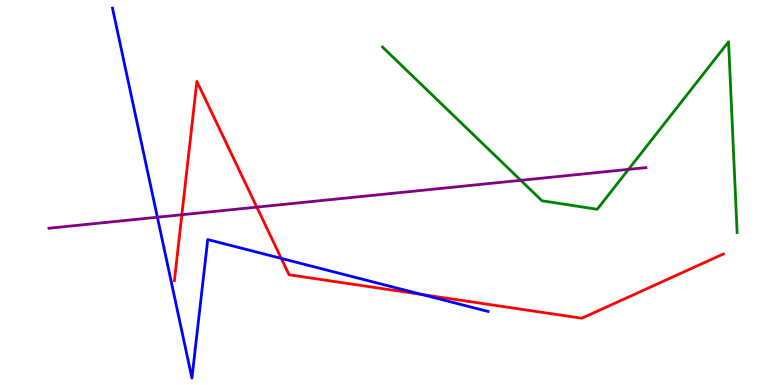[{'lines': ['blue', 'red'], 'intersections': [{'x': 3.63, 'y': 3.29}, {'x': 5.45, 'y': 2.35}]}, {'lines': ['green', 'red'], 'intersections': []}, {'lines': ['purple', 'red'], 'intersections': [{'x': 2.35, 'y': 4.42}, {'x': 3.31, 'y': 4.62}]}, {'lines': ['blue', 'green'], 'intersections': []}, {'lines': ['blue', 'purple'], 'intersections': [{'x': 2.03, 'y': 4.36}]}, {'lines': ['green', 'purple'], 'intersections': [{'x': 6.72, 'y': 5.32}, {'x': 8.11, 'y': 5.6}]}]